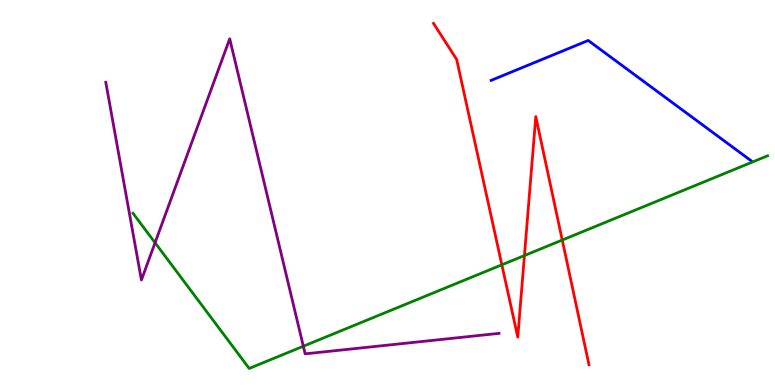[{'lines': ['blue', 'red'], 'intersections': []}, {'lines': ['green', 'red'], 'intersections': [{'x': 6.48, 'y': 3.12}, {'x': 6.77, 'y': 3.36}, {'x': 7.25, 'y': 3.77}]}, {'lines': ['purple', 'red'], 'intersections': []}, {'lines': ['blue', 'green'], 'intersections': []}, {'lines': ['blue', 'purple'], 'intersections': []}, {'lines': ['green', 'purple'], 'intersections': [{'x': 2.0, 'y': 3.7}, {'x': 3.91, 'y': 1.01}]}]